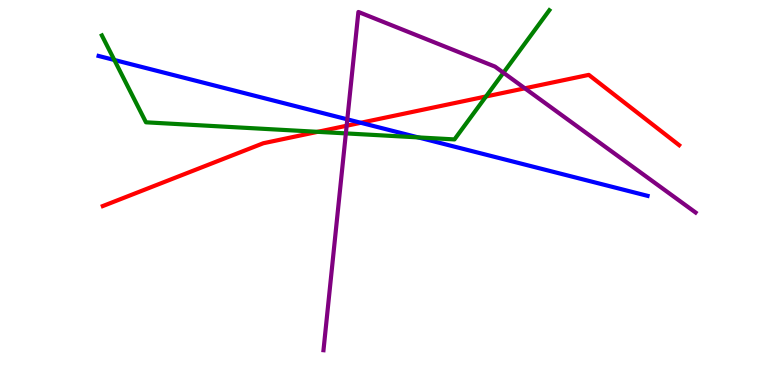[{'lines': ['blue', 'red'], 'intersections': [{'x': 4.66, 'y': 6.81}]}, {'lines': ['green', 'red'], 'intersections': [{'x': 4.1, 'y': 6.58}, {'x': 6.27, 'y': 7.49}]}, {'lines': ['purple', 'red'], 'intersections': [{'x': 4.47, 'y': 6.73}, {'x': 6.77, 'y': 7.71}]}, {'lines': ['blue', 'green'], 'intersections': [{'x': 1.48, 'y': 8.44}, {'x': 5.4, 'y': 6.43}]}, {'lines': ['blue', 'purple'], 'intersections': [{'x': 4.48, 'y': 6.9}]}, {'lines': ['green', 'purple'], 'intersections': [{'x': 4.46, 'y': 6.54}, {'x': 6.5, 'y': 8.11}]}]